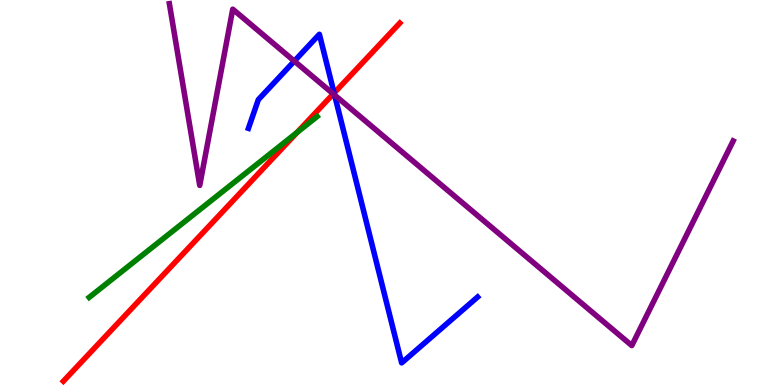[{'lines': ['blue', 'red'], 'intersections': [{'x': 4.31, 'y': 7.58}]}, {'lines': ['green', 'red'], 'intersections': [{'x': 3.83, 'y': 6.56}]}, {'lines': ['purple', 'red'], 'intersections': [{'x': 4.3, 'y': 7.56}]}, {'lines': ['blue', 'green'], 'intersections': []}, {'lines': ['blue', 'purple'], 'intersections': [{'x': 3.8, 'y': 8.41}, {'x': 4.32, 'y': 7.53}]}, {'lines': ['green', 'purple'], 'intersections': []}]